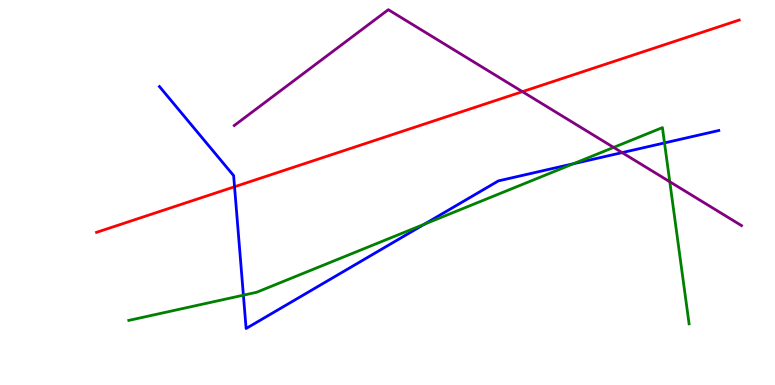[{'lines': ['blue', 'red'], 'intersections': [{'x': 3.03, 'y': 5.15}]}, {'lines': ['green', 'red'], 'intersections': []}, {'lines': ['purple', 'red'], 'intersections': [{'x': 6.74, 'y': 7.62}]}, {'lines': ['blue', 'green'], 'intersections': [{'x': 3.14, 'y': 2.33}, {'x': 5.48, 'y': 4.18}, {'x': 7.4, 'y': 5.75}, {'x': 8.57, 'y': 6.29}]}, {'lines': ['blue', 'purple'], 'intersections': [{'x': 8.03, 'y': 6.04}]}, {'lines': ['green', 'purple'], 'intersections': [{'x': 7.92, 'y': 6.17}, {'x': 8.64, 'y': 5.28}]}]